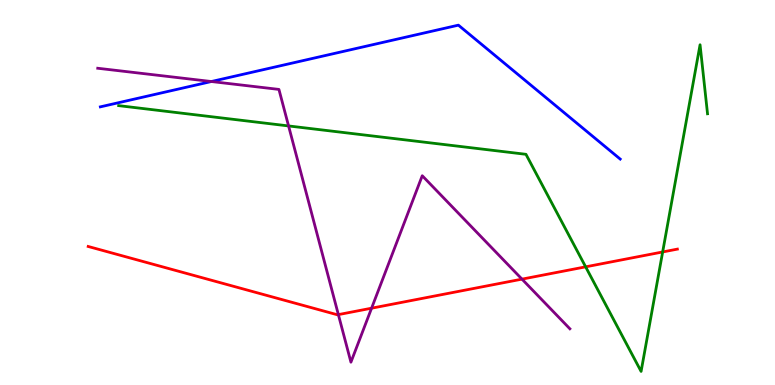[{'lines': ['blue', 'red'], 'intersections': []}, {'lines': ['green', 'red'], 'intersections': [{'x': 7.56, 'y': 3.07}, {'x': 8.55, 'y': 3.46}]}, {'lines': ['purple', 'red'], 'intersections': [{'x': 4.37, 'y': 1.83}, {'x': 4.79, 'y': 1.99}, {'x': 6.74, 'y': 2.75}]}, {'lines': ['blue', 'green'], 'intersections': []}, {'lines': ['blue', 'purple'], 'intersections': [{'x': 2.73, 'y': 7.88}]}, {'lines': ['green', 'purple'], 'intersections': [{'x': 3.72, 'y': 6.73}]}]